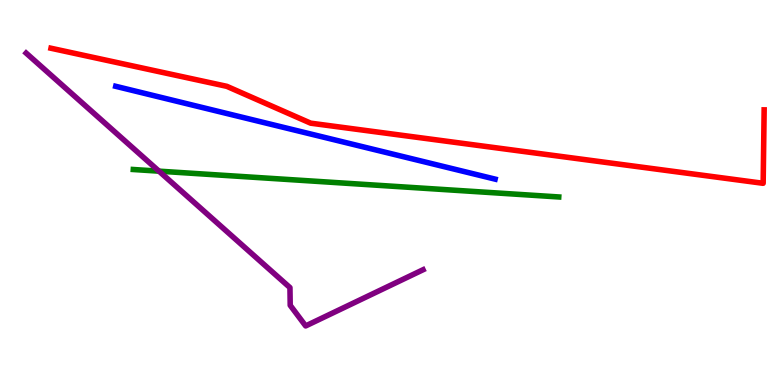[{'lines': ['blue', 'red'], 'intersections': []}, {'lines': ['green', 'red'], 'intersections': []}, {'lines': ['purple', 'red'], 'intersections': []}, {'lines': ['blue', 'green'], 'intersections': []}, {'lines': ['blue', 'purple'], 'intersections': []}, {'lines': ['green', 'purple'], 'intersections': [{'x': 2.05, 'y': 5.55}]}]